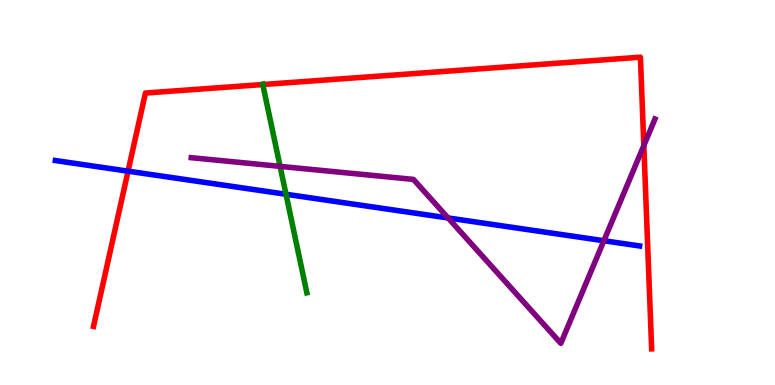[{'lines': ['blue', 'red'], 'intersections': [{'x': 1.65, 'y': 5.55}]}, {'lines': ['green', 'red'], 'intersections': [{'x': 3.39, 'y': 7.8}]}, {'lines': ['purple', 'red'], 'intersections': [{'x': 8.31, 'y': 6.22}]}, {'lines': ['blue', 'green'], 'intersections': [{'x': 3.69, 'y': 4.95}]}, {'lines': ['blue', 'purple'], 'intersections': [{'x': 5.78, 'y': 4.34}, {'x': 7.79, 'y': 3.75}]}, {'lines': ['green', 'purple'], 'intersections': [{'x': 3.61, 'y': 5.68}]}]